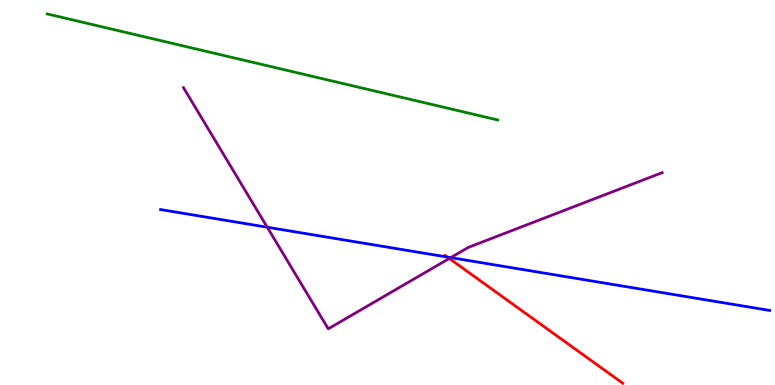[{'lines': ['blue', 'red'], 'intersections': [{'x': 5.77, 'y': 3.32}]}, {'lines': ['green', 'red'], 'intersections': []}, {'lines': ['purple', 'red'], 'intersections': [{'x': 5.8, 'y': 3.29}]}, {'lines': ['blue', 'green'], 'intersections': []}, {'lines': ['blue', 'purple'], 'intersections': [{'x': 3.45, 'y': 4.1}, {'x': 5.82, 'y': 3.31}]}, {'lines': ['green', 'purple'], 'intersections': []}]